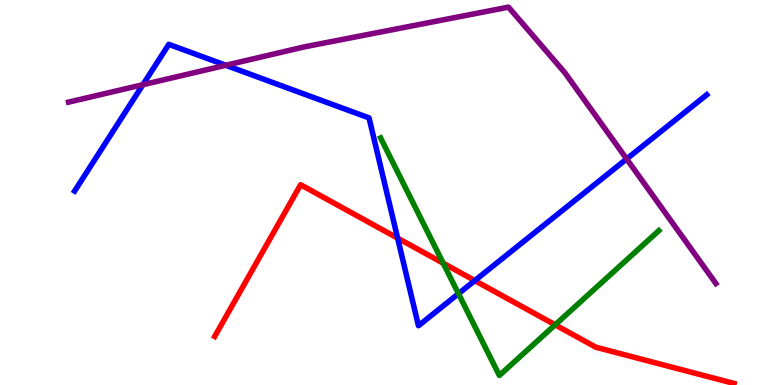[{'lines': ['blue', 'red'], 'intersections': [{'x': 5.13, 'y': 3.81}, {'x': 6.13, 'y': 2.71}]}, {'lines': ['green', 'red'], 'intersections': [{'x': 5.72, 'y': 3.16}, {'x': 7.16, 'y': 1.56}]}, {'lines': ['purple', 'red'], 'intersections': []}, {'lines': ['blue', 'green'], 'intersections': [{'x': 5.92, 'y': 2.37}]}, {'lines': ['blue', 'purple'], 'intersections': [{'x': 1.84, 'y': 7.8}, {'x': 2.91, 'y': 8.3}, {'x': 8.09, 'y': 5.87}]}, {'lines': ['green', 'purple'], 'intersections': []}]